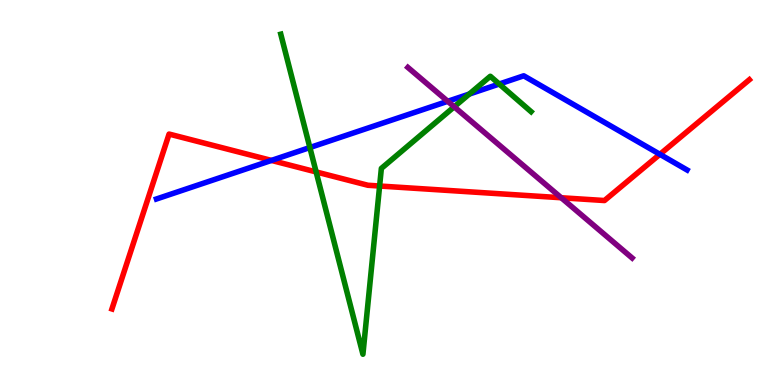[{'lines': ['blue', 'red'], 'intersections': [{'x': 3.5, 'y': 5.83}, {'x': 8.51, 'y': 5.99}]}, {'lines': ['green', 'red'], 'intersections': [{'x': 4.08, 'y': 5.53}, {'x': 4.9, 'y': 5.17}]}, {'lines': ['purple', 'red'], 'intersections': [{'x': 7.24, 'y': 4.86}]}, {'lines': ['blue', 'green'], 'intersections': [{'x': 4.0, 'y': 6.17}, {'x': 6.06, 'y': 7.56}, {'x': 6.44, 'y': 7.82}]}, {'lines': ['blue', 'purple'], 'intersections': [{'x': 5.78, 'y': 7.37}]}, {'lines': ['green', 'purple'], 'intersections': [{'x': 5.86, 'y': 7.23}]}]